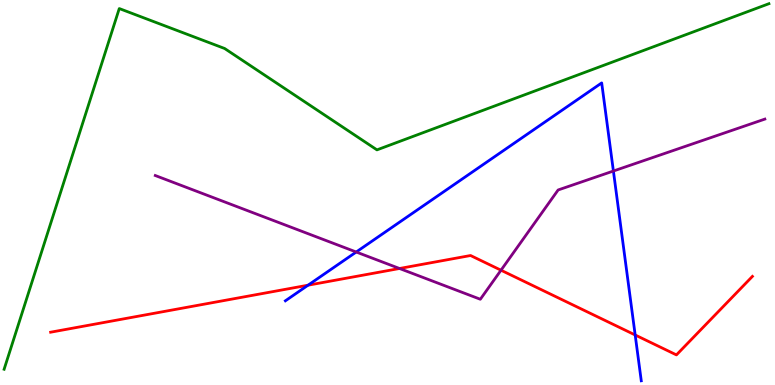[{'lines': ['blue', 'red'], 'intersections': [{'x': 3.97, 'y': 2.59}, {'x': 8.2, 'y': 1.3}]}, {'lines': ['green', 'red'], 'intersections': []}, {'lines': ['purple', 'red'], 'intersections': [{'x': 5.15, 'y': 3.03}, {'x': 6.46, 'y': 2.98}]}, {'lines': ['blue', 'green'], 'intersections': []}, {'lines': ['blue', 'purple'], 'intersections': [{'x': 4.6, 'y': 3.45}, {'x': 7.91, 'y': 5.56}]}, {'lines': ['green', 'purple'], 'intersections': []}]